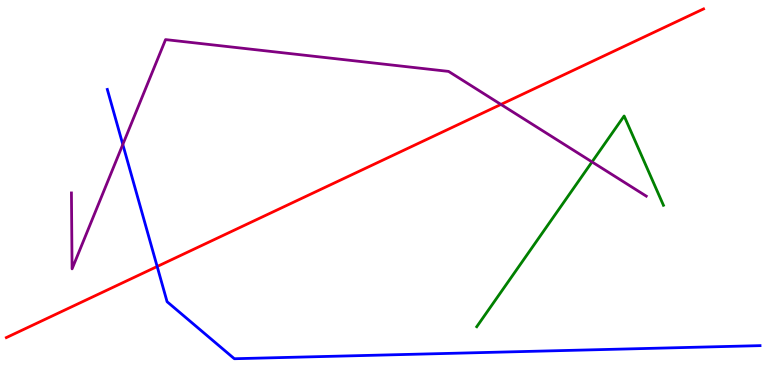[{'lines': ['blue', 'red'], 'intersections': [{'x': 2.03, 'y': 3.08}]}, {'lines': ['green', 'red'], 'intersections': []}, {'lines': ['purple', 'red'], 'intersections': [{'x': 6.46, 'y': 7.29}]}, {'lines': ['blue', 'green'], 'intersections': []}, {'lines': ['blue', 'purple'], 'intersections': [{'x': 1.58, 'y': 6.25}]}, {'lines': ['green', 'purple'], 'intersections': [{'x': 7.64, 'y': 5.79}]}]